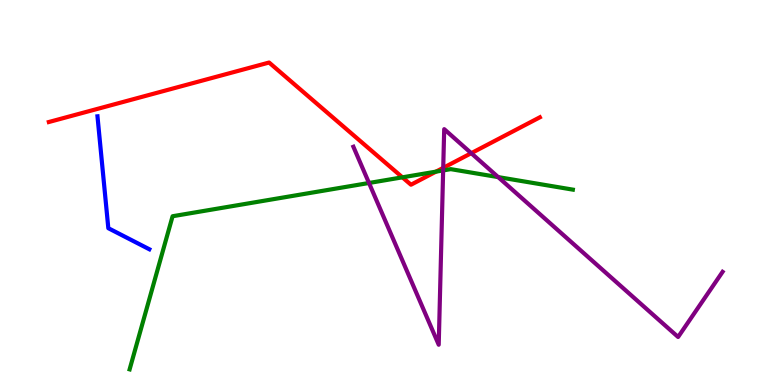[{'lines': ['blue', 'red'], 'intersections': []}, {'lines': ['green', 'red'], 'intersections': [{'x': 5.19, 'y': 5.39}, {'x': 5.63, 'y': 5.54}]}, {'lines': ['purple', 'red'], 'intersections': [{'x': 5.72, 'y': 5.64}, {'x': 6.08, 'y': 6.02}]}, {'lines': ['blue', 'green'], 'intersections': []}, {'lines': ['blue', 'purple'], 'intersections': []}, {'lines': ['green', 'purple'], 'intersections': [{'x': 4.76, 'y': 5.25}, {'x': 5.72, 'y': 5.57}, {'x': 6.43, 'y': 5.4}]}]